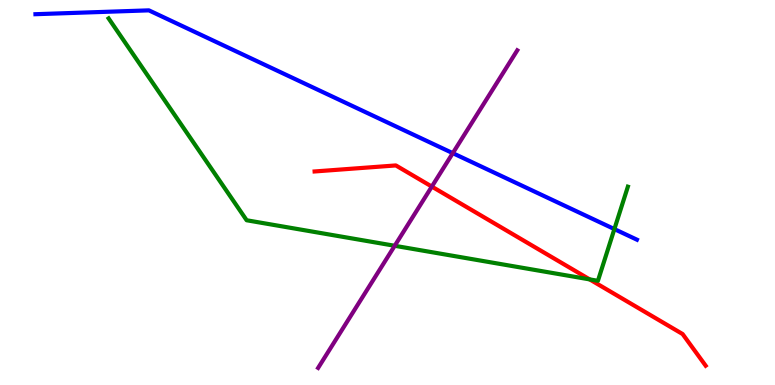[{'lines': ['blue', 'red'], 'intersections': []}, {'lines': ['green', 'red'], 'intersections': [{'x': 7.61, 'y': 2.74}]}, {'lines': ['purple', 'red'], 'intersections': [{'x': 5.57, 'y': 5.15}]}, {'lines': ['blue', 'green'], 'intersections': [{'x': 7.93, 'y': 4.05}]}, {'lines': ['blue', 'purple'], 'intersections': [{'x': 5.84, 'y': 6.02}]}, {'lines': ['green', 'purple'], 'intersections': [{'x': 5.09, 'y': 3.62}]}]